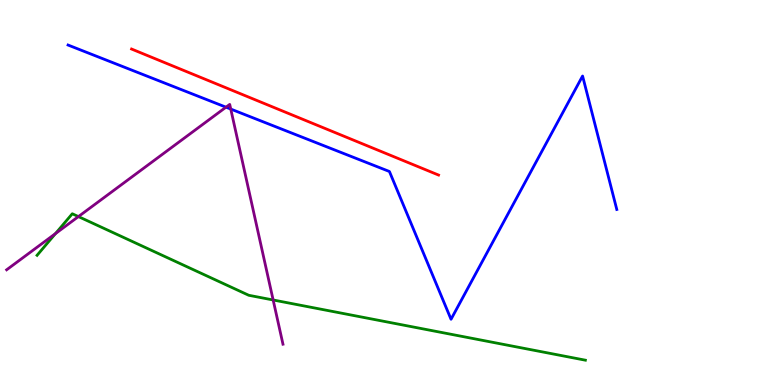[{'lines': ['blue', 'red'], 'intersections': []}, {'lines': ['green', 'red'], 'intersections': []}, {'lines': ['purple', 'red'], 'intersections': []}, {'lines': ['blue', 'green'], 'intersections': []}, {'lines': ['blue', 'purple'], 'intersections': [{'x': 2.92, 'y': 7.22}, {'x': 2.98, 'y': 7.17}]}, {'lines': ['green', 'purple'], 'intersections': [{'x': 0.716, 'y': 3.93}, {'x': 1.01, 'y': 4.37}, {'x': 3.52, 'y': 2.21}]}]